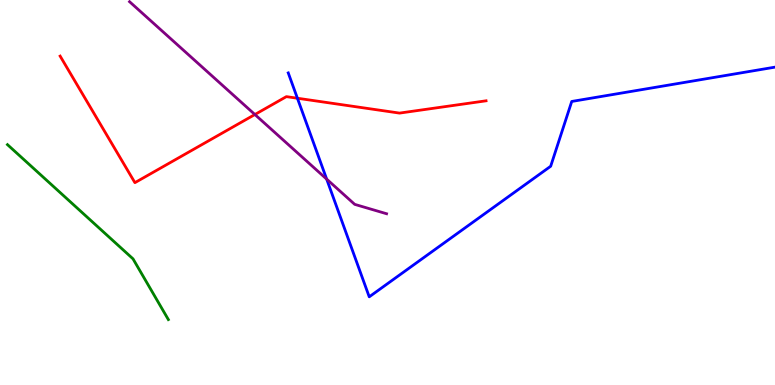[{'lines': ['blue', 'red'], 'intersections': [{'x': 3.84, 'y': 7.45}]}, {'lines': ['green', 'red'], 'intersections': []}, {'lines': ['purple', 'red'], 'intersections': [{'x': 3.29, 'y': 7.03}]}, {'lines': ['blue', 'green'], 'intersections': []}, {'lines': ['blue', 'purple'], 'intersections': [{'x': 4.22, 'y': 5.35}]}, {'lines': ['green', 'purple'], 'intersections': []}]